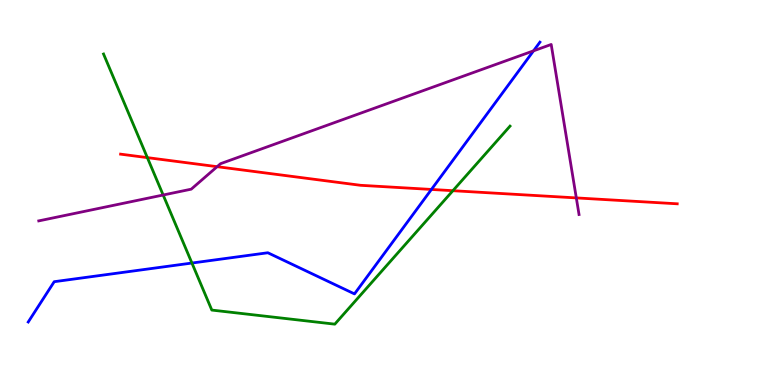[{'lines': ['blue', 'red'], 'intersections': [{'x': 5.57, 'y': 5.08}]}, {'lines': ['green', 'red'], 'intersections': [{'x': 1.9, 'y': 5.91}, {'x': 5.84, 'y': 5.05}]}, {'lines': ['purple', 'red'], 'intersections': [{'x': 2.8, 'y': 5.67}, {'x': 7.44, 'y': 4.86}]}, {'lines': ['blue', 'green'], 'intersections': [{'x': 2.48, 'y': 3.17}]}, {'lines': ['blue', 'purple'], 'intersections': [{'x': 6.88, 'y': 8.68}]}, {'lines': ['green', 'purple'], 'intersections': [{'x': 2.11, 'y': 4.93}]}]